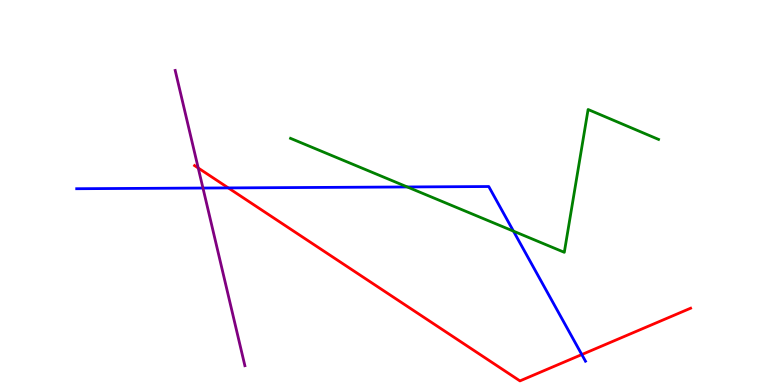[{'lines': ['blue', 'red'], 'intersections': [{'x': 2.95, 'y': 5.12}, {'x': 7.51, 'y': 0.791}]}, {'lines': ['green', 'red'], 'intersections': []}, {'lines': ['purple', 'red'], 'intersections': [{'x': 2.56, 'y': 5.64}]}, {'lines': ['blue', 'green'], 'intersections': [{'x': 5.26, 'y': 5.14}, {'x': 6.63, 'y': 4.0}]}, {'lines': ['blue', 'purple'], 'intersections': [{'x': 2.62, 'y': 5.12}]}, {'lines': ['green', 'purple'], 'intersections': []}]